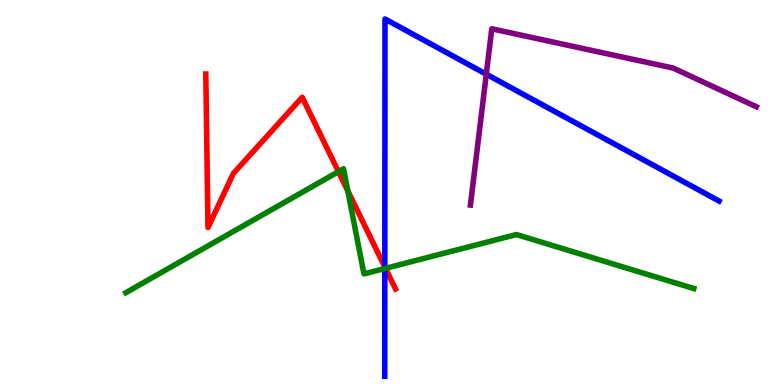[{'lines': ['blue', 'red'], 'intersections': [{'x': 4.97, 'y': 3.07}]}, {'lines': ['green', 'red'], 'intersections': [{'x': 4.37, 'y': 5.54}, {'x': 4.49, 'y': 5.04}, {'x': 4.97, 'y': 3.03}]}, {'lines': ['purple', 'red'], 'intersections': []}, {'lines': ['blue', 'green'], 'intersections': [{'x': 4.97, 'y': 3.03}]}, {'lines': ['blue', 'purple'], 'intersections': [{'x': 6.27, 'y': 8.07}]}, {'lines': ['green', 'purple'], 'intersections': []}]